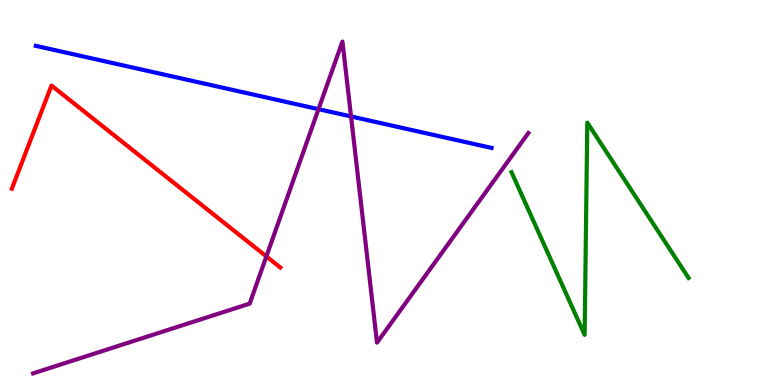[{'lines': ['blue', 'red'], 'intersections': []}, {'lines': ['green', 'red'], 'intersections': []}, {'lines': ['purple', 'red'], 'intersections': [{'x': 3.44, 'y': 3.34}]}, {'lines': ['blue', 'green'], 'intersections': []}, {'lines': ['blue', 'purple'], 'intersections': [{'x': 4.11, 'y': 7.16}, {'x': 4.53, 'y': 6.98}]}, {'lines': ['green', 'purple'], 'intersections': []}]